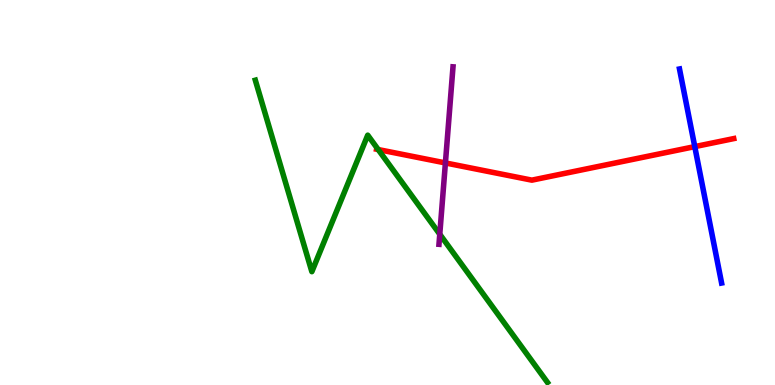[{'lines': ['blue', 'red'], 'intersections': [{'x': 8.96, 'y': 6.19}]}, {'lines': ['green', 'red'], 'intersections': [{'x': 4.88, 'y': 6.12}]}, {'lines': ['purple', 'red'], 'intersections': [{'x': 5.75, 'y': 5.77}]}, {'lines': ['blue', 'green'], 'intersections': []}, {'lines': ['blue', 'purple'], 'intersections': []}, {'lines': ['green', 'purple'], 'intersections': [{'x': 5.67, 'y': 3.92}]}]